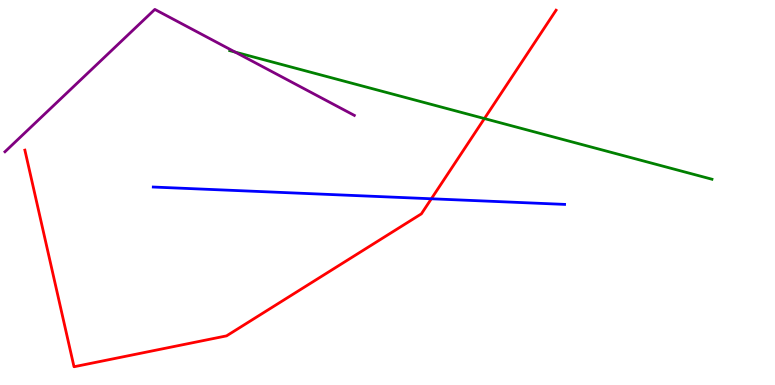[{'lines': ['blue', 'red'], 'intersections': [{'x': 5.57, 'y': 4.84}]}, {'lines': ['green', 'red'], 'intersections': [{'x': 6.25, 'y': 6.92}]}, {'lines': ['purple', 'red'], 'intersections': []}, {'lines': ['blue', 'green'], 'intersections': []}, {'lines': ['blue', 'purple'], 'intersections': []}, {'lines': ['green', 'purple'], 'intersections': [{'x': 3.03, 'y': 8.65}]}]